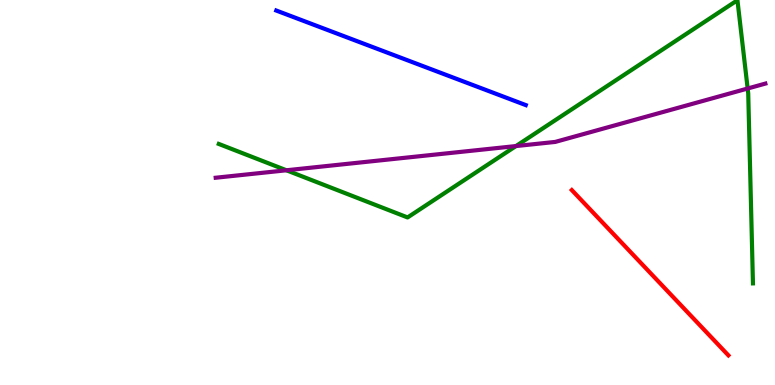[{'lines': ['blue', 'red'], 'intersections': []}, {'lines': ['green', 'red'], 'intersections': []}, {'lines': ['purple', 'red'], 'intersections': []}, {'lines': ['blue', 'green'], 'intersections': []}, {'lines': ['blue', 'purple'], 'intersections': []}, {'lines': ['green', 'purple'], 'intersections': [{'x': 3.7, 'y': 5.58}, {'x': 6.66, 'y': 6.21}, {'x': 9.65, 'y': 7.7}]}]